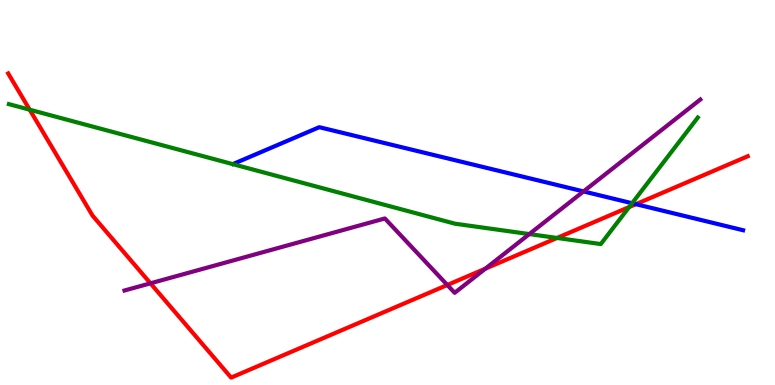[{'lines': ['blue', 'red'], 'intersections': [{'x': 8.21, 'y': 4.7}]}, {'lines': ['green', 'red'], 'intersections': [{'x': 0.383, 'y': 7.15}, {'x': 7.19, 'y': 3.82}, {'x': 8.12, 'y': 4.62}]}, {'lines': ['purple', 'red'], 'intersections': [{'x': 1.94, 'y': 2.64}, {'x': 5.77, 'y': 2.6}, {'x': 6.26, 'y': 3.02}]}, {'lines': ['blue', 'green'], 'intersections': [{'x': 8.16, 'y': 4.72}]}, {'lines': ['blue', 'purple'], 'intersections': [{'x': 7.53, 'y': 5.03}]}, {'lines': ['green', 'purple'], 'intersections': [{'x': 6.83, 'y': 3.92}]}]